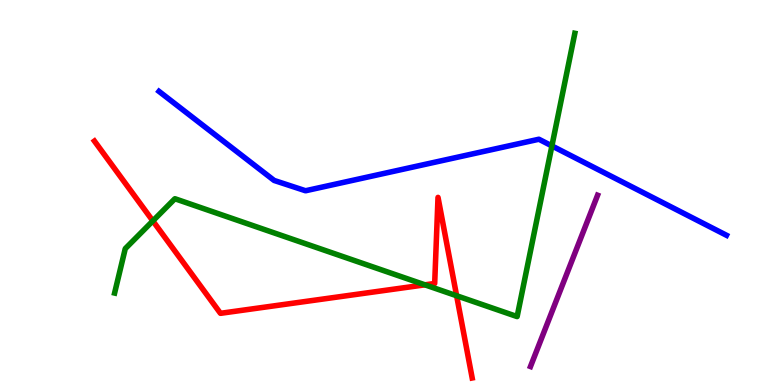[{'lines': ['blue', 'red'], 'intersections': []}, {'lines': ['green', 'red'], 'intersections': [{'x': 1.97, 'y': 4.26}, {'x': 5.48, 'y': 2.6}, {'x': 5.89, 'y': 2.32}]}, {'lines': ['purple', 'red'], 'intersections': []}, {'lines': ['blue', 'green'], 'intersections': [{'x': 7.12, 'y': 6.21}]}, {'lines': ['blue', 'purple'], 'intersections': []}, {'lines': ['green', 'purple'], 'intersections': []}]